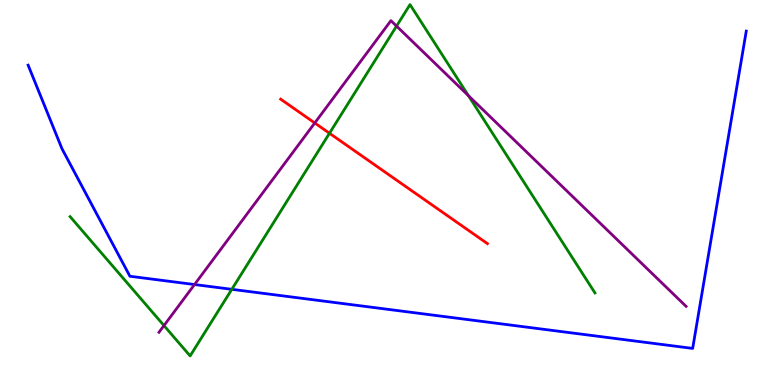[{'lines': ['blue', 'red'], 'intersections': []}, {'lines': ['green', 'red'], 'intersections': [{'x': 4.25, 'y': 6.54}]}, {'lines': ['purple', 'red'], 'intersections': [{'x': 4.06, 'y': 6.81}]}, {'lines': ['blue', 'green'], 'intersections': [{'x': 2.99, 'y': 2.49}]}, {'lines': ['blue', 'purple'], 'intersections': [{'x': 2.51, 'y': 2.61}]}, {'lines': ['green', 'purple'], 'intersections': [{'x': 2.12, 'y': 1.54}, {'x': 5.12, 'y': 9.32}, {'x': 6.04, 'y': 7.51}]}]